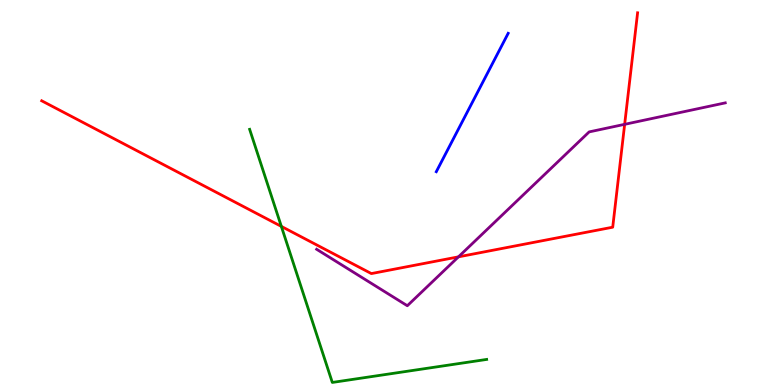[{'lines': ['blue', 'red'], 'intersections': []}, {'lines': ['green', 'red'], 'intersections': [{'x': 3.63, 'y': 4.12}]}, {'lines': ['purple', 'red'], 'intersections': [{'x': 5.92, 'y': 3.33}, {'x': 8.06, 'y': 6.77}]}, {'lines': ['blue', 'green'], 'intersections': []}, {'lines': ['blue', 'purple'], 'intersections': []}, {'lines': ['green', 'purple'], 'intersections': []}]